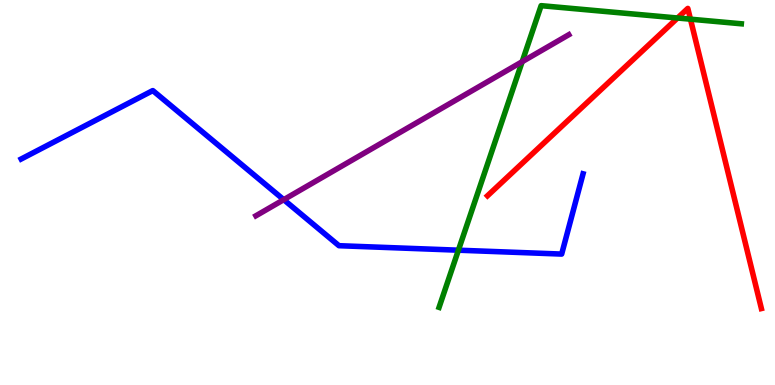[{'lines': ['blue', 'red'], 'intersections': []}, {'lines': ['green', 'red'], 'intersections': [{'x': 8.74, 'y': 9.53}, {'x': 8.91, 'y': 9.5}]}, {'lines': ['purple', 'red'], 'intersections': []}, {'lines': ['blue', 'green'], 'intersections': [{'x': 5.91, 'y': 3.5}]}, {'lines': ['blue', 'purple'], 'intersections': [{'x': 3.66, 'y': 4.81}]}, {'lines': ['green', 'purple'], 'intersections': [{'x': 6.74, 'y': 8.4}]}]